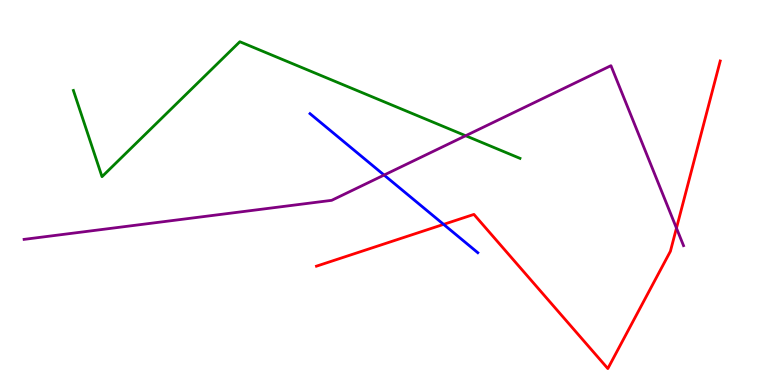[{'lines': ['blue', 'red'], 'intersections': [{'x': 5.72, 'y': 4.17}]}, {'lines': ['green', 'red'], 'intersections': []}, {'lines': ['purple', 'red'], 'intersections': [{'x': 8.73, 'y': 4.07}]}, {'lines': ['blue', 'green'], 'intersections': []}, {'lines': ['blue', 'purple'], 'intersections': [{'x': 4.96, 'y': 5.45}]}, {'lines': ['green', 'purple'], 'intersections': [{'x': 6.01, 'y': 6.47}]}]